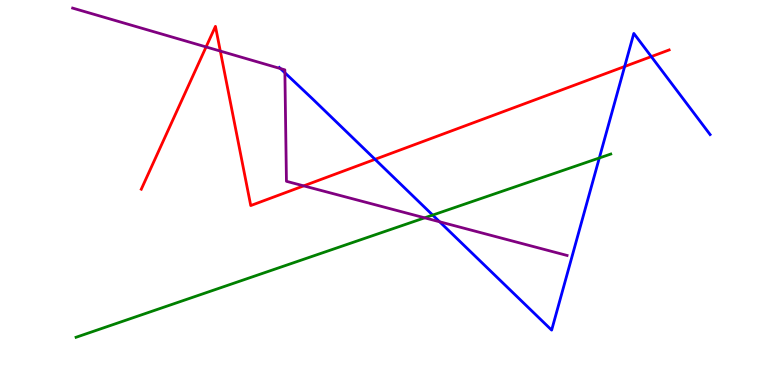[{'lines': ['blue', 'red'], 'intersections': [{'x': 4.84, 'y': 5.86}, {'x': 8.06, 'y': 8.27}, {'x': 8.4, 'y': 8.53}]}, {'lines': ['green', 'red'], 'intersections': []}, {'lines': ['purple', 'red'], 'intersections': [{'x': 2.66, 'y': 8.78}, {'x': 2.84, 'y': 8.67}, {'x': 3.92, 'y': 5.17}]}, {'lines': ['blue', 'green'], 'intersections': [{'x': 5.58, 'y': 4.41}, {'x': 7.73, 'y': 5.9}]}, {'lines': ['blue', 'purple'], 'intersections': [{'x': 3.62, 'y': 8.22}, {'x': 3.68, 'y': 8.11}, {'x': 5.67, 'y': 4.24}]}, {'lines': ['green', 'purple'], 'intersections': [{'x': 5.48, 'y': 4.34}]}]